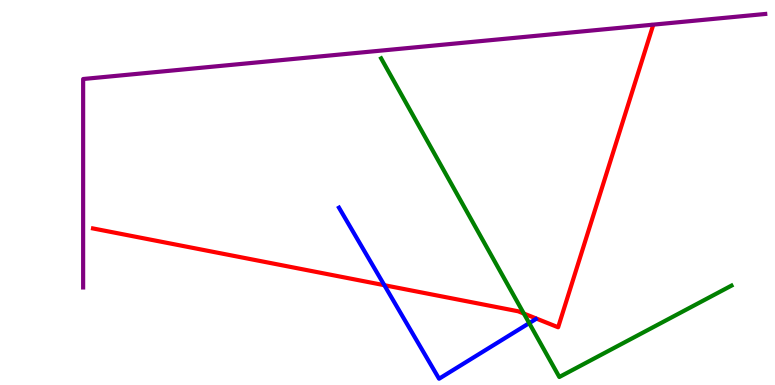[{'lines': ['blue', 'red'], 'intersections': [{'x': 4.96, 'y': 2.59}]}, {'lines': ['green', 'red'], 'intersections': [{'x': 6.76, 'y': 1.86}]}, {'lines': ['purple', 'red'], 'intersections': []}, {'lines': ['blue', 'green'], 'intersections': [{'x': 6.83, 'y': 1.61}]}, {'lines': ['blue', 'purple'], 'intersections': []}, {'lines': ['green', 'purple'], 'intersections': []}]